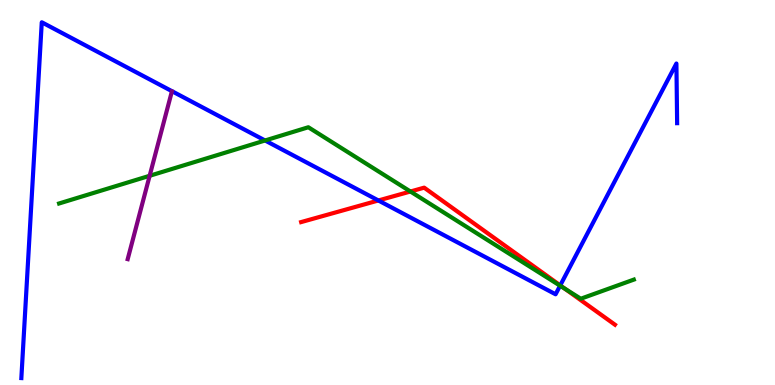[{'lines': ['blue', 'red'], 'intersections': [{'x': 4.88, 'y': 4.79}, {'x': 7.23, 'y': 2.59}]}, {'lines': ['green', 'red'], 'intersections': [{'x': 5.3, 'y': 5.03}, {'x': 7.29, 'y': 2.5}]}, {'lines': ['purple', 'red'], 'intersections': []}, {'lines': ['blue', 'green'], 'intersections': [{'x': 3.42, 'y': 6.35}, {'x': 7.23, 'y': 2.58}]}, {'lines': ['blue', 'purple'], 'intersections': []}, {'lines': ['green', 'purple'], 'intersections': [{'x': 1.93, 'y': 5.43}]}]